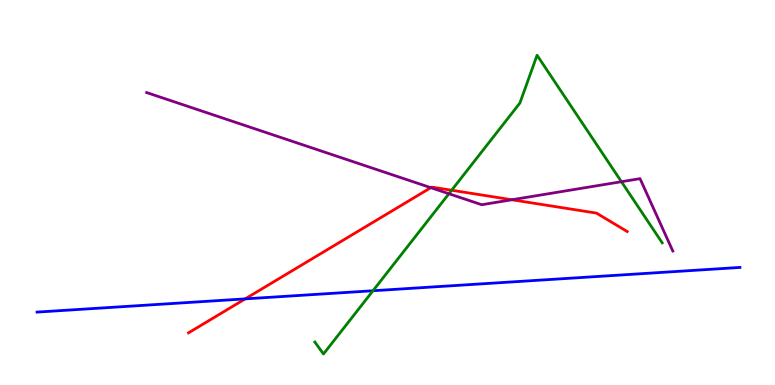[{'lines': ['blue', 'red'], 'intersections': [{'x': 3.16, 'y': 2.24}]}, {'lines': ['green', 'red'], 'intersections': [{'x': 5.83, 'y': 5.06}]}, {'lines': ['purple', 'red'], 'intersections': [{'x': 5.56, 'y': 5.13}, {'x': 6.61, 'y': 4.81}]}, {'lines': ['blue', 'green'], 'intersections': [{'x': 4.81, 'y': 2.45}]}, {'lines': ['blue', 'purple'], 'intersections': []}, {'lines': ['green', 'purple'], 'intersections': [{'x': 5.79, 'y': 4.97}, {'x': 8.02, 'y': 5.28}]}]